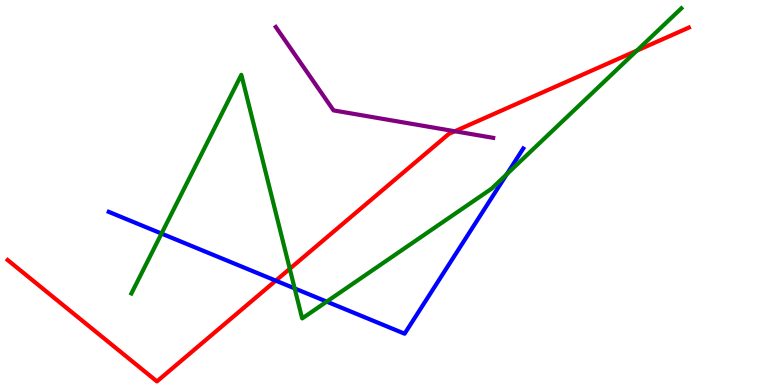[{'lines': ['blue', 'red'], 'intersections': [{'x': 3.56, 'y': 2.71}]}, {'lines': ['green', 'red'], 'intersections': [{'x': 3.74, 'y': 3.02}, {'x': 8.22, 'y': 8.68}]}, {'lines': ['purple', 'red'], 'intersections': [{'x': 5.87, 'y': 6.59}]}, {'lines': ['blue', 'green'], 'intersections': [{'x': 2.08, 'y': 3.93}, {'x': 3.8, 'y': 2.51}, {'x': 4.22, 'y': 2.17}, {'x': 6.54, 'y': 5.47}]}, {'lines': ['blue', 'purple'], 'intersections': []}, {'lines': ['green', 'purple'], 'intersections': []}]